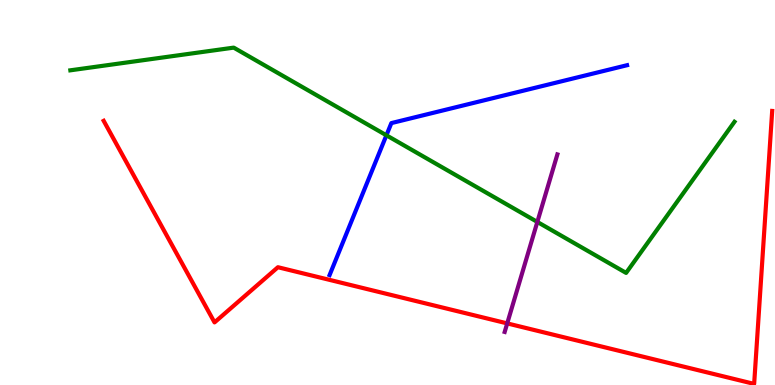[{'lines': ['blue', 'red'], 'intersections': []}, {'lines': ['green', 'red'], 'intersections': []}, {'lines': ['purple', 'red'], 'intersections': [{'x': 6.54, 'y': 1.6}]}, {'lines': ['blue', 'green'], 'intersections': [{'x': 4.99, 'y': 6.49}]}, {'lines': ['blue', 'purple'], 'intersections': []}, {'lines': ['green', 'purple'], 'intersections': [{'x': 6.93, 'y': 4.24}]}]